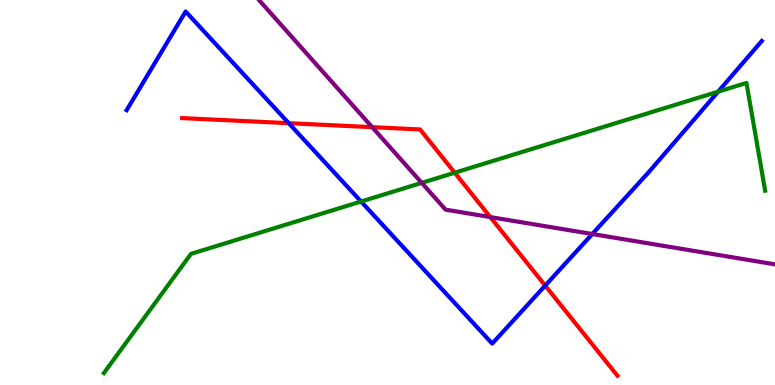[{'lines': ['blue', 'red'], 'intersections': [{'x': 3.73, 'y': 6.8}, {'x': 7.03, 'y': 2.58}]}, {'lines': ['green', 'red'], 'intersections': [{'x': 5.87, 'y': 5.51}]}, {'lines': ['purple', 'red'], 'intersections': [{'x': 4.8, 'y': 6.7}, {'x': 6.33, 'y': 4.36}]}, {'lines': ['blue', 'green'], 'intersections': [{'x': 4.66, 'y': 4.77}, {'x': 9.27, 'y': 7.62}]}, {'lines': ['blue', 'purple'], 'intersections': [{'x': 7.64, 'y': 3.92}]}, {'lines': ['green', 'purple'], 'intersections': [{'x': 5.44, 'y': 5.25}]}]